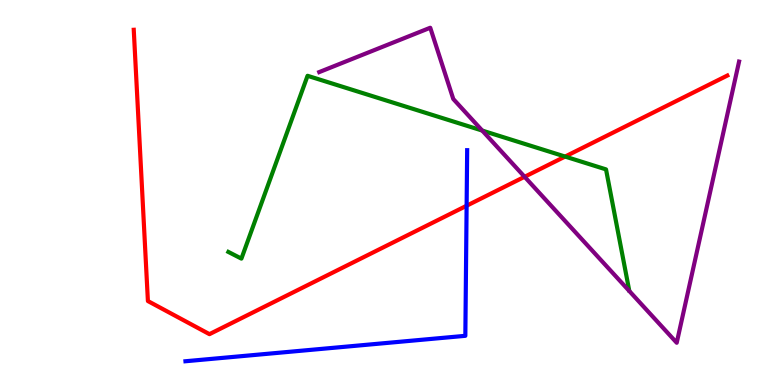[{'lines': ['blue', 'red'], 'intersections': [{'x': 6.02, 'y': 4.66}]}, {'lines': ['green', 'red'], 'intersections': [{'x': 7.29, 'y': 5.93}]}, {'lines': ['purple', 'red'], 'intersections': [{'x': 6.77, 'y': 5.41}]}, {'lines': ['blue', 'green'], 'intersections': []}, {'lines': ['blue', 'purple'], 'intersections': []}, {'lines': ['green', 'purple'], 'intersections': [{'x': 6.22, 'y': 6.61}]}]